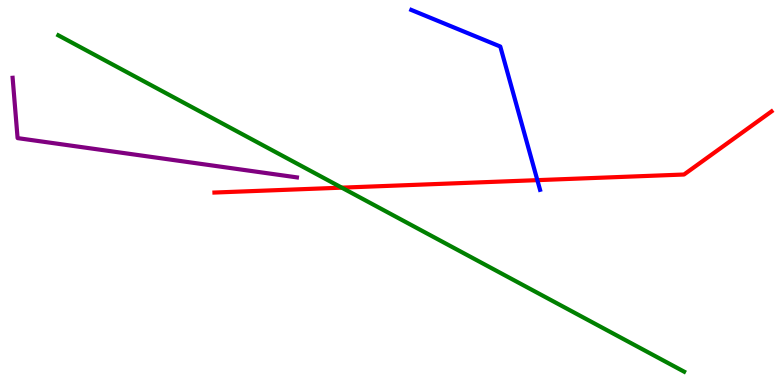[{'lines': ['blue', 'red'], 'intersections': [{'x': 6.93, 'y': 5.32}]}, {'lines': ['green', 'red'], 'intersections': [{'x': 4.41, 'y': 5.13}]}, {'lines': ['purple', 'red'], 'intersections': []}, {'lines': ['blue', 'green'], 'intersections': []}, {'lines': ['blue', 'purple'], 'intersections': []}, {'lines': ['green', 'purple'], 'intersections': []}]